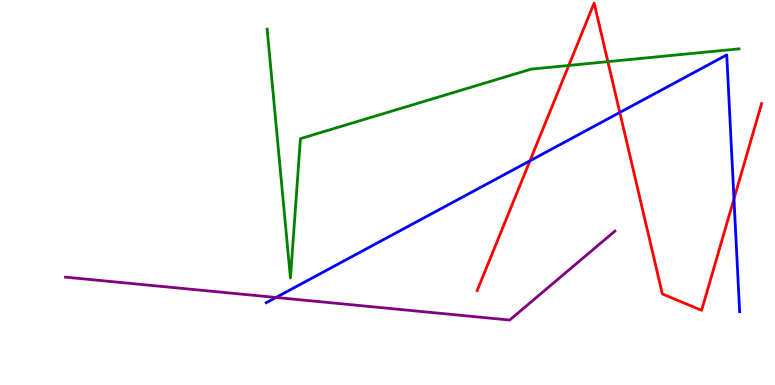[{'lines': ['blue', 'red'], 'intersections': [{'x': 6.84, 'y': 5.82}, {'x': 8.0, 'y': 7.08}, {'x': 9.47, 'y': 4.84}]}, {'lines': ['green', 'red'], 'intersections': [{'x': 7.34, 'y': 8.3}, {'x': 7.84, 'y': 8.4}]}, {'lines': ['purple', 'red'], 'intersections': []}, {'lines': ['blue', 'green'], 'intersections': []}, {'lines': ['blue', 'purple'], 'intersections': [{'x': 3.56, 'y': 2.27}]}, {'lines': ['green', 'purple'], 'intersections': []}]